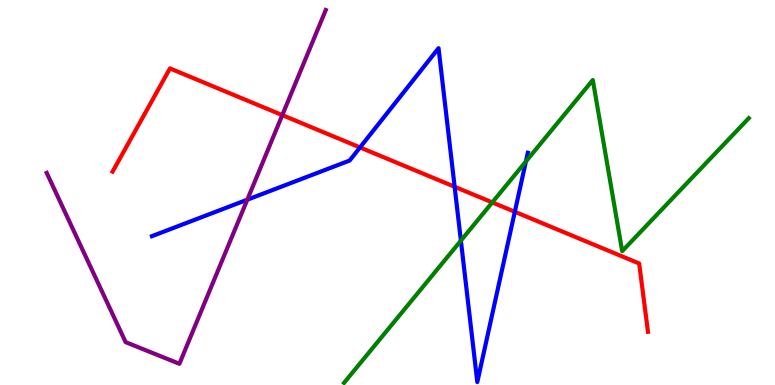[{'lines': ['blue', 'red'], 'intersections': [{'x': 4.65, 'y': 6.17}, {'x': 5.87, 'y': 5.15}, {'x': 6.64, 'y': 4.5}]}, {'lines': ['green', 'red'], 'intersections': [{'x': 6.35, 'y': 4.74}]}, {'lines': ['purple', 'red'], 'intersections': [{'x': 3.64, 'y': 7.01}]}, {'lines': ['blue', 'green'], 'intersections': [{'x': 5.95, 'y': 3.75}, {'x': 6.79, 'y': 5.81}]}, {'lines': ['blue', 'purple'], 'intersections': [{'x': 3.19, 'y': 4.81}]}, {'lines': ['green', 'purple'], 'intersections': []}]